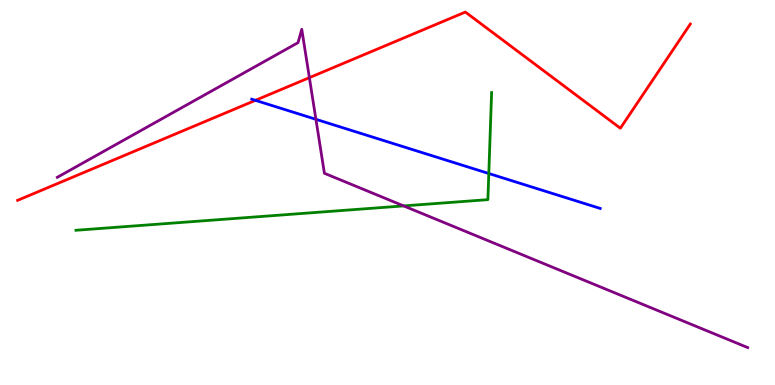[{'lines': ['blue', 'red'], 'intersections': [{'x': 3.3, 'y': 7.39}]}, {'lines': ['green', 'red'], 'intersections': []}, {'lines': ['purple', 'red'], 'intersections': [{'x': 3.99, 'y': 7.98}]}, {'lines': ['blue', 'green'], 'intersections': [{'x': 6.31, 'y': 5.49}]}, {'lines': ['blue', 'purple'], 'intersections': [{'x': 4.08, 'y': 6.9}]}, {'lines': ['green', 'purple'], 'intersections': [{'x': 5.21, 'y': 4.65}]}]